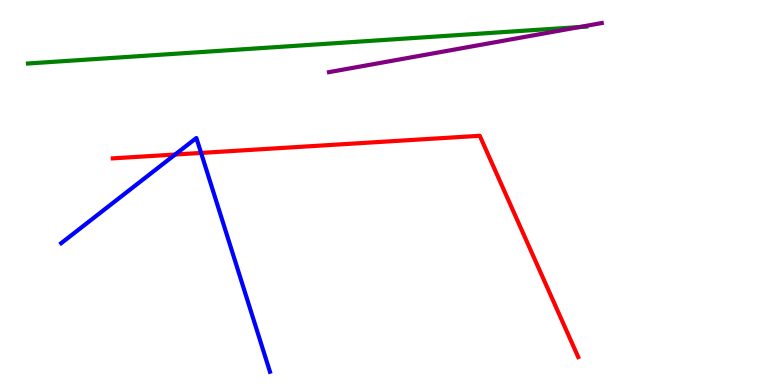[{'lines': ['blue', 'red'], 'intersections': [{'x': 2.26, 'y': 5.99}, {'x': 2.59, 'y': 6.03}]}, {'lines': ['green', 'red'], 'intersections': []}, {'lines': ['purple', 'red'], 'intersections': []}, {'lines': ['blue', 'green'], 'intersections': []}, {'lines': ['blue', 'purple'], 'intersections': []}, {'lines': ['green', 'purple'], 'intersections': [{'x': 7.48, 'y': 9.3}]}]